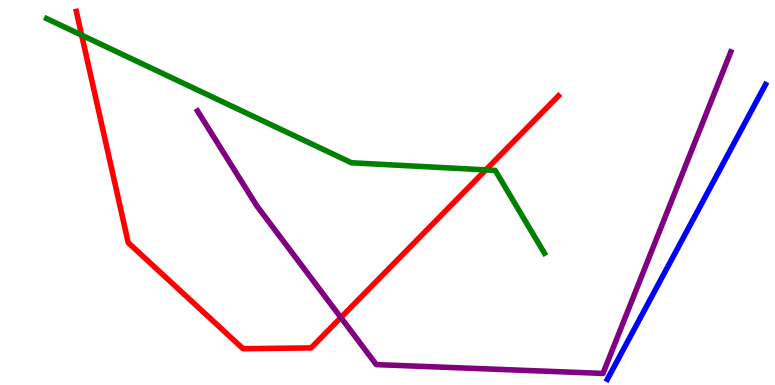[{'lines': ['blue', 'red'], 'intersections': []}, {'lines': ['green', 'red'], 'intersections': [{'x': 1.05, 'y': 9.09}, {'x': 6.27, 'y': 5.59}]}, {'lines': ['purple', 'red'], 'intersections': [{'x': 4.4, 'y': 1.75}]}, {'lines': ['blue', 'green'], 'intersections': []}, {'lines': ['blue', 'purple'], 'intersections': []}, {'lines': ['green', 'purple'], 'intersections': []}]